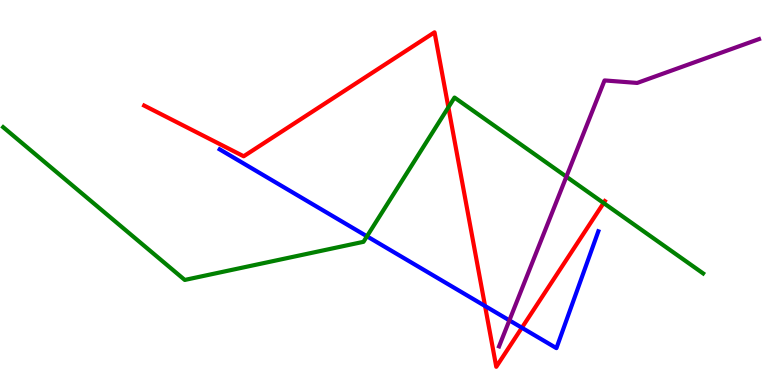[{'lines': ['blue', 'red'], 'intersections': [{'x': 6.26, 'y': 2.05}, {'x': 6.73, 'y': 1.49}]}, {'lines': ['green', 'red'], 'intersections': [{'x': 5.79, 'y': 7.21}, {'x': 7.79, 'y': 4.73}]}, {'lines': ['purple', 'red'], 'intersections': []}, {'lines': ['blue', 'green'], 'intersections': [{'x': 4.73, 'y': 3.86}]}, {'lines': ['blue', 'purple'], 'intersections': [{'x': 6.57, 'y': 1.68}]}, {'lines': ['green', 'purple'], 'intersections': [{'x': 7.31, 'y': 5.41}]}]